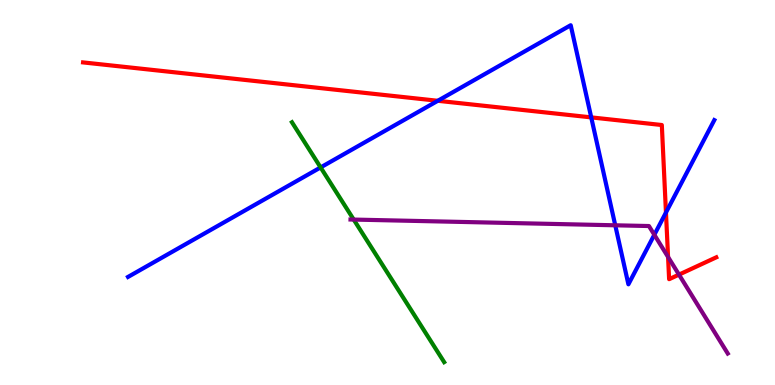[{'lines': ['blue', 'red'], 'intersections': [{'x': 5.65, 'y': 7.38}, {'x': 7.63, 'y': 6.95}, {'x': 8.59, 'y': 4.48}]}, {'lines': ['green', 'red'], 'intersections': []}, {'lines': ['purple', 'red'], 'intersections': [{'x': 8.62, 'y': 3.33}, {'x': 8.76, 'y': 2.87}]}, {'lines': ['blue', 'green'], 'intersections': [{'x': 4.14, 'y': 5.65}]}, {'lines': ['blue', 'purple'], 'intersections': [{'x': 7.94, 'y': 4.15}, {'x': 8.44, 'y': 3.9}]}, {'lines': ['green', 'purple'], 'intersections': [{'x': 4.56, 'y': 4.3}]}]